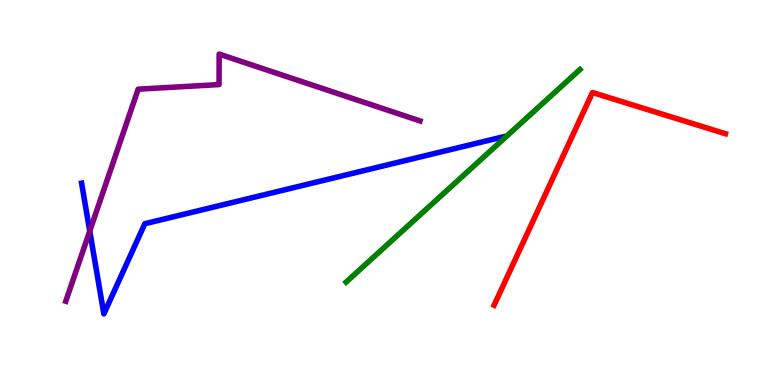[{'lines': ['blue', 'red'], 'intersections': []}, {'lines': ['green', 'red'], 'intersections': []}, {'lines': ['purple', 'red'], 'intersections': []}, {'lines': ['blue', 'green'], 'intersections': []}, {'lines': ['blue', 'purple'], 'intersections': [{'x': 1.16, 'y': 4.0}]}, {'lines': ['green', 'purple'], 'intersections': []}]